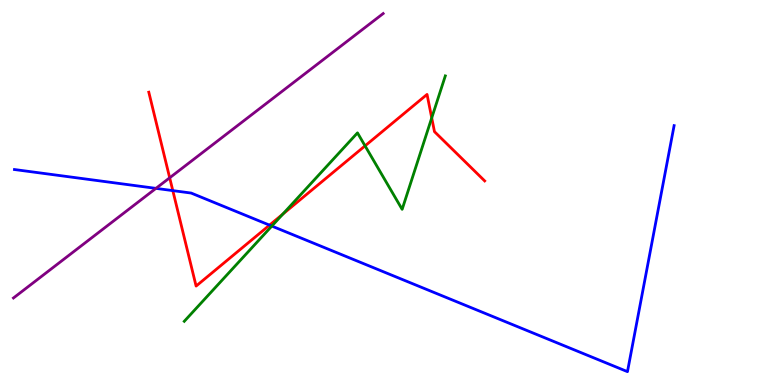[{'lines': ['blue', 'red'], 'intersections': [{'x': 2.23, 'y': 5.05}, {'x': 3.48, 'y': 4.15}]}, {'lines': ['green', 'red'], 'intersections': [{'x': 3.65, 'y': 4.44}, {'x': 4.71, 'y': 6.21}, {'x': 5.57, 'y': 6.94}]}, {'lines': ['purple', 'red'], 'intersections': [{'x': 2.19, 'y': 5.38}]}, {'lines': ['blue', 'green'], 'intersections': [{'x': 3.51, 'y': 4.13}]}, {'lines': ['blue', 'purple'], 'intersections': [{'x': 2.01, 'y': 5.11}]}, {'lines': ['green', 'purple'], 'intersections': []}]